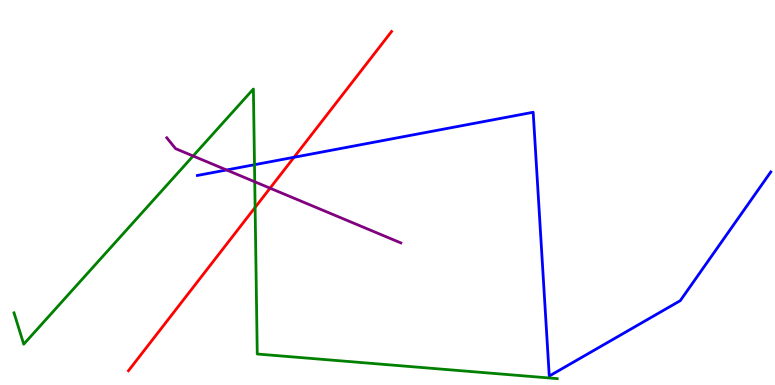[{'lines': ['blue', 'red'], 'intersections': [{'x': 3.79, 'y': 5.91}]}, {'lines': ['green', 'red'], 'intersections': [{'x': 3.29, 'y': 4.61}]}, {'lines': ['purple', 'red'], 'intersections': [{'x': 3.48, 'y': 5.11}]}, {'lines': ['blue', 'green'], 'intersections': [{'x': 3.28, 'y': 5.72}]}, {'lines': ['blue', 'purple'], 'intersections': [{'x': 2.92, 'y': 5.59}]}, {'lines': ['green', 'purple'], 'intersections': [{'x': 2.49, 'y': 5.95}, {'x': 3.29, 'y': 5.28}]}]